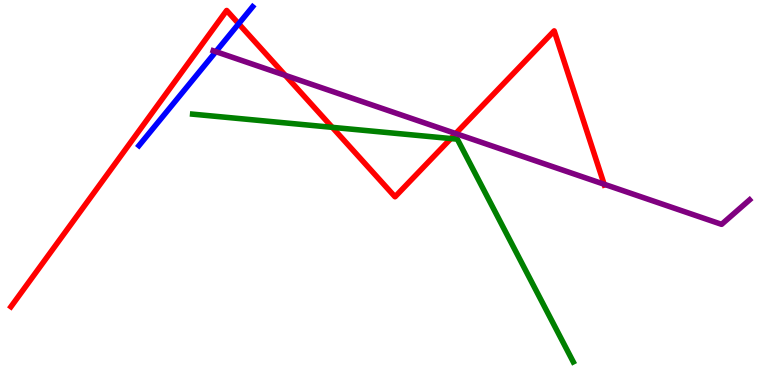[{'lines': ['blue', 'red'], 'intersections': [{'x': 3.08, 'y': 9.38}]}, {'lines': ['green', 'red'], 'intersections': [{'x': 4.29, 'y': 6.69}, {'x': 5.82, 'y': 6.4}]}, {'lines': ['purple', 'red'], 'intersections': [{'x': 3.68, 'y': 8.04}, {'x': 5.88, 'y': 6.53}, {'x': 7.8, 'y': 5.21}]}, {'lines': ['blue', 'green'], 'intersections': []}, {'lines': ['blue', 'purple'], 'intersections': [{'x': 2.79, 'y': 8.66}]}, {'lines': ['green', 'purple'], 'intersections': []}]